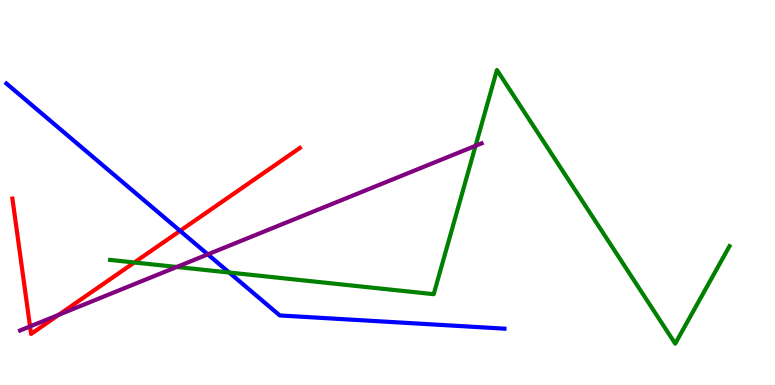[{'lines': ['blue', 'red'], 'intersections': [{'x': 2.32, 'y': 4.0}]}, {'lines': ['green', 'red'], 'intersections': [{'x': 1.73, 'y': 3.18}]}, {'lines': ['purple', 'red'], 'intersections': [{'x': 0.388, 'y': 1.52}, {'x': 0.757, 'y': 1.82}]}, {'lines': ['blue', 'green'], 'intersections': [{'x': 2.96, 'y': 2.92}]}, {'lines': ['blue', 'purple'], 'intersections': [{'x': 2.68, 'y': 3.39}]}, {'lines': ['green', 'purple'], 'intersections': [{'x': 2.28, 'y': 3.07}, {'x': 6.14, 'y': 6.21}]}]